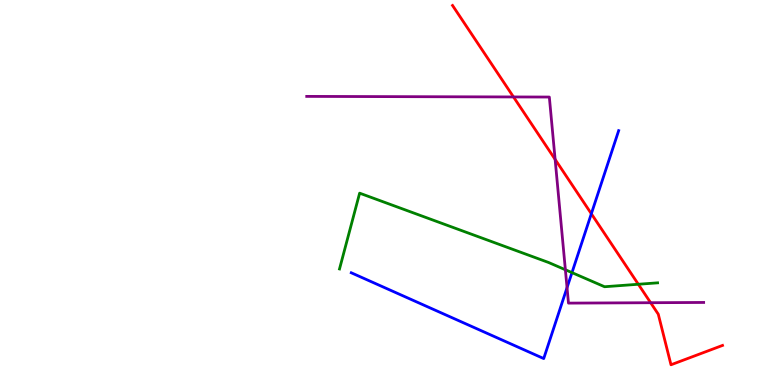[{'lines': ['blue', 'red'], 'intersections': [{'x': 7.63, 'y': 4.45}]}, {'lines': ['green', 'red'], 'intersections': [{'x': 8.24, 'y': 2.62}]}, {'lines': ['purple', 'red'], 'intersections': [{'x': 6.63, 'y': 7.48}, {'x': 7.16, 'y': 5.86}, {'x': 8.4, 'y': 2.14}]}, {'lines': ['blue', 'green'], 'intersections': [{'x': 7.38, 'y': 2.92}]}, {'lines': ['blue', 'purple'], 'intersections': [{'x': 7.32, 'y': 2.53}]}, {'lines': ['green', 'purple'], 'intersections': [{'x': 7.3, 'y': 2.99}]}]